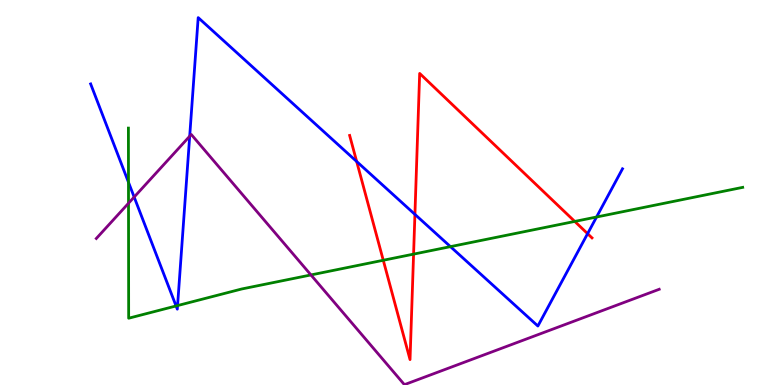[{'lines': ['blue', 'red'], 'intersections': [{'x': 4.6, 'y': 5.81}, {'x': 5.35, 'y': 4.43}, {'x': 7.58, 'y': 3.93}]}, {'lines': ['green', 'red'], 'intersections': [{'x': 4.95, 'y': 3.24}, {'x': 5.34, 'y': 3.4}, {'x': 7.42, 'y': 4.25}]}, {'lines': ['purple', 'red'], 'intersections': []}, {'lines': ['blue', 'green'], 'intersections': [{'x': 1.66, 'y': 5.27}, {'x': 2.27, 'y': 2.05}, {'x': 2.29, 'y': 2.06}, {'x': 5.81, 'y': 3.59}, {'x': 7.7, 'y': 4.36}]}, {'lines': ['blue', 'purple'], 'intersections': [{'x': 1.73, 'y': 4.88}, {'x': 2.45, 'y': 6.46}]}, {'lines': ['green', 'purple'], 'intersections': [{'x': 1.66, 'y': 4.72}, {'x': 4.01, 'y': 2.86}]}]